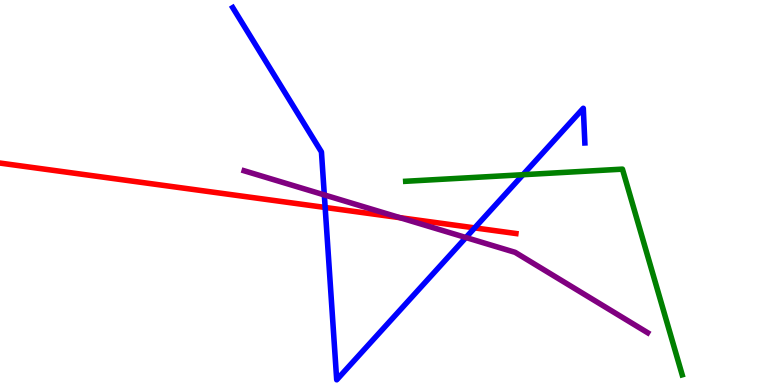[{'lines': ['blue', 'red'], 'intersections': [{'x': 4.2, 'y': 4.61}, {'x': 6.12, 'y': 4.08}]}, {'lines': ['green', 'red'], 'intersections': []}, {'lines': ['purple', 'red'], 'intersections': [{'x': 5.16, 'y': 4.35}]}, {'lines': ['blue', 'green'], 'intersections': [{'x': 6.75, 'y': 5.46}]}, {'lines': ['blue', 'purple'], 'intersections': [{'x': 4.18, 'y': 4.94}, {'x': 6.01, 'y': 3.83}]}, {'lines': ['green', 'purple'], 'intersections': []}]